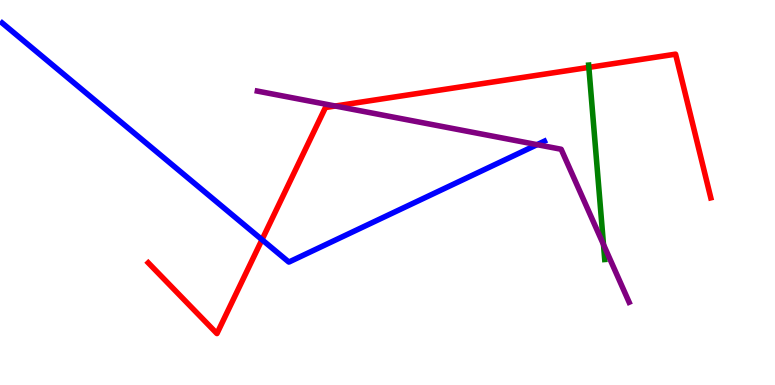[{'lines': ['blue', 'red'], 'intersections': [{'x': 3.38, 'y': 3.77}]}, {'lines': ['green', 'red'], 'intersections': [{'x': 7.6, 'y': 8.25}]}, {'lines': ['purple', 'red'], 'intersections': [{'x': 4.33, 'y': 7.25}]}, {'lines': ['blue', 'green'], 'intersections': []}, {'lines': ['blue', 'purple'], 'intersections': [{'x': 6.93, 'y': 6.24}]}, {'lines': ['green', 'purple'], 'intersections': [{'x': 7.79, 'y': 3.65}]}]